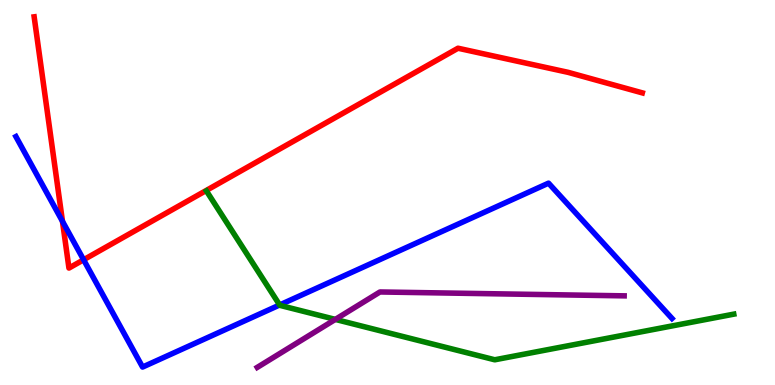[{'lines': ['blue', 'red'], 'intersections': [{'x': 0.806, 'y': 4.25}, {'x': 1.08, 'y': 3.25}]}, {'lines': ['green', 'red'], 'intersections': []}, {'lines': ['purple', 'red'], 'intersections': []}, {'lines': ['blue', 'green'], 'intersections': [{'x': 3.61, 'y': 2.08}]}, {'lines': ['blue', 'purple'], 'intersections': []}, {'lines': ['green', 'purple'], 'intersections': [{'x': 4.33, 'y': 1.7}]}]